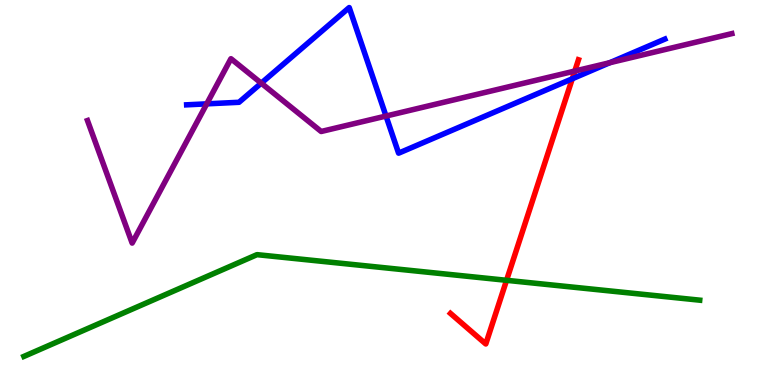[{'lines': ['blue', 'red'], 'intersections': [{'x': 7.38, 'y': 7.95}]}, {'lines': ['green', 'red'], 'intersections': [{'x': 6.54, 'y': 2.72}]}, {'lines': ['purple', 'red'], 'intersections': [{'x': 7.42, 'y': 8.15}]}, {'lines': ['blue', 'green'], 'intersections': []}, {'lines': ['blue', 'purple'], 'intersections': [{'x': 2.67, 'y': 7.3}, {'x': 3.37, 'y': 7.84}, {'x': 4.98, 'y': 6.99}, {'x': 7.87, 'y': 8.37}]}, {'lines': ['green', 'purple'], 'intersections': []}]